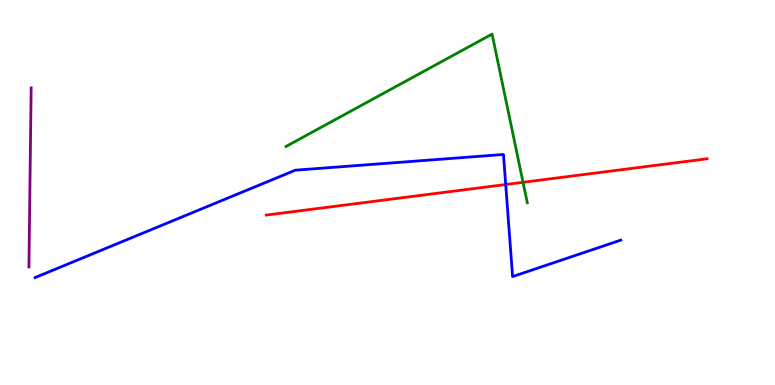[{'lines': ['blue', 'red'], 'intersections': [{'x': 6.53, 'y': 5.21}]}, {'lines': ['green', 'red'], 'intersections': [{'x': 6.75, 'y': 5.27}]}, {'lines': ['purple', 'red'], 'intersections': []}, {'lines': ['blue', 'green'], 'intersections': []}, {'lines': ['blue', 'purple'], 'intersections': []}, {'lines': ['green', 'purple'], 'intersections': []}]